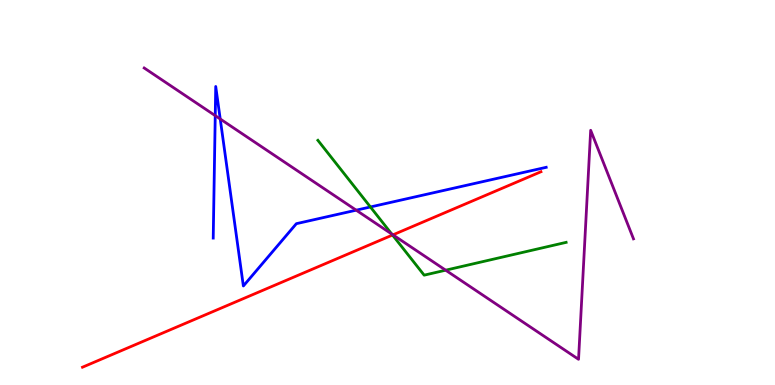[{'lines': ['blue', 'red'], 'intersections': []}, {'lines': ['green', 'red'], 'intersections': [{'x': 5.06, 'y': 3.9}]}, {'lines': ['purple', 'red'], 'intersections': [{'x': 5.07, 'y': 3.9}]}, {'lines': ['blue', 'green'], 'intersections': [{'x': 4.78, 'y': 4.62}]}, {'lines': ['blue', 'purple'], 'intersections': [{'x': 2.78, 'y': 7.0}, {'x': 2.84, 'y': 6.91}, {'x': 4.6, 'y': 4.54}]}, {'lines': ['green', 'purple'], 'intersections': [{'x': 5.05, 'y': 3.92}, {'x': 5.75, 'y': 2.98}]}]